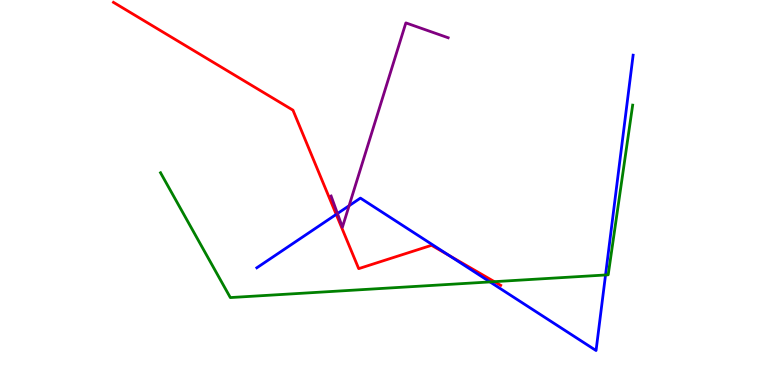[{'lines': ['blue', 'red'], 'intersections': [{'x': 4.34, 'y': 4.43}, {'x': 5.79, 'y': 3.36}]}, {'lines': ['green', 'red'], 'intersections': [{'x': 6.38, 'y': 2.68}]}, {'lines': ['purple', 'red'], 'intersections': []}, {'lines': ['blue', 'green'], 'intersections': [{'x': 6.32, 'y': 2.68}, {'x': 7.81, 'y': 2.86}]}, {'lines': ['blue', 'purple'], 'intersections': [{'x': 4.35, 'y': 4.45}, {'x': 4.5, 'y': 4.66}]}, {'lines': ['green', 'purple'], 'intersections': []}]